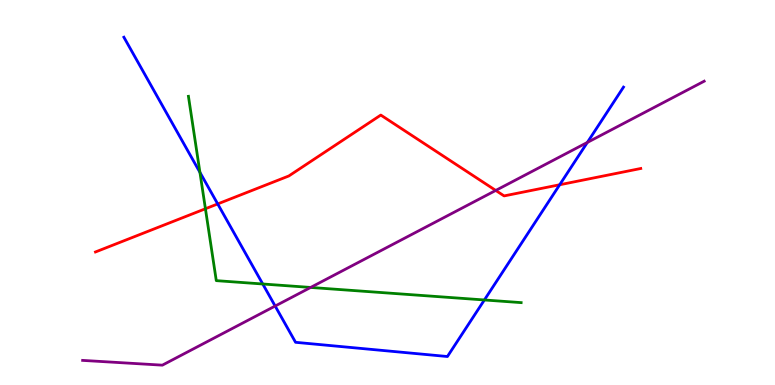[{'lines': ['blue', 'red'], 'intersections': [{'x': 2.81, 'y': 4.7}, {'x': 7.22, 'y': 5.2}]}, {'lines': ['green', 'red'], 'intersections': [{'x': 2.65, 'y': 4.58}]}, {'lines': ['purple', 'red'], 'intersections': [{'x': 6.4, 'y': 5.05}]}, {'lines': ['blue', 'green'], 'intersections': [{'x': 2.58, 'y': 5.52}, {'x': 3.39, 'y': 2.62}, {'x': 6.25, 'y': 2.21}]}, {'lines': ['blue', 'purple'], 'intersections': [{'x': 3.55, 'y': 2.05}, {'x': 7.58, 'y': 6.3}]}, {'lines': ['green', 'purple'], 'intersections': [{'x': 4.01, 'y': 2.53}]}]